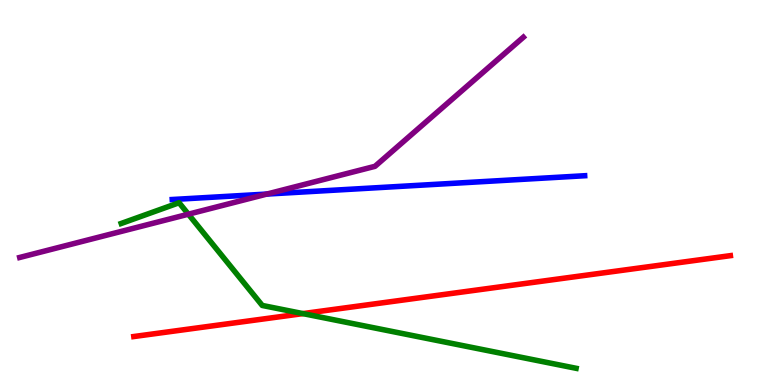[{'lines': ['blue', 'red'], 'intersections': []}, {'lines': ['green', 'red'], 'intersections': [{'x': 3.91, 'y': 1.85}]}, {'lines': ['purple', 'red'], 'intersections': []}, {'lines': ['blue', 'green'], 'intersections': []}, {'lines': ['blue', 'purple'], 'intersections': [{'x': 3.44, 'y': 4.96}]}, {'lines': ['green', 'purple'], 'intersections': [{'x': 2.43, 'y': 4.44}]}]